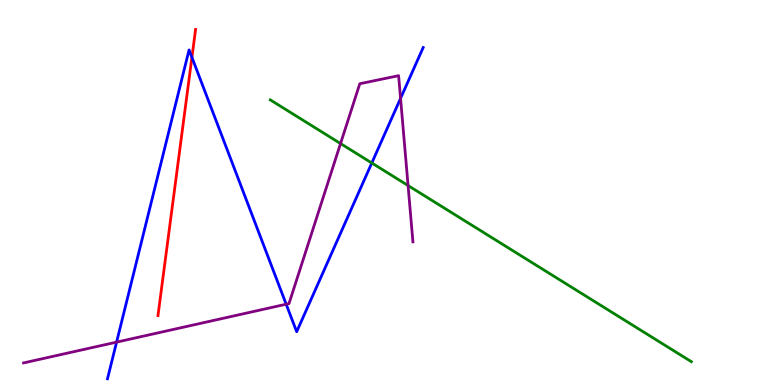[{'lines': ['blue', 'red'], 'intersections': [{'x': 2.48, 'y': 8.51}]}, {'lines': ['green', 'red'], 'intersections': []}, {'lines': ['purple', 'red'], 'intersections': []}, {'lines': ['blue', 'green'], 'intersections': [{'x': 4.8, 'y': 5.77}]}, {'lines': ['blue', 'purple'], 'intersections': [{'x': 1.5, 'y': 1.11}, {'x': 3.69, 'y': 2.1}, {'x': 5.17, 'y': 7.45}]}, {'lines': ['green', 'purple'], 'intersections': [{'x': 4.39, 'y': 6.27}, {'x': 5.27, 'y': 5.18}]}]